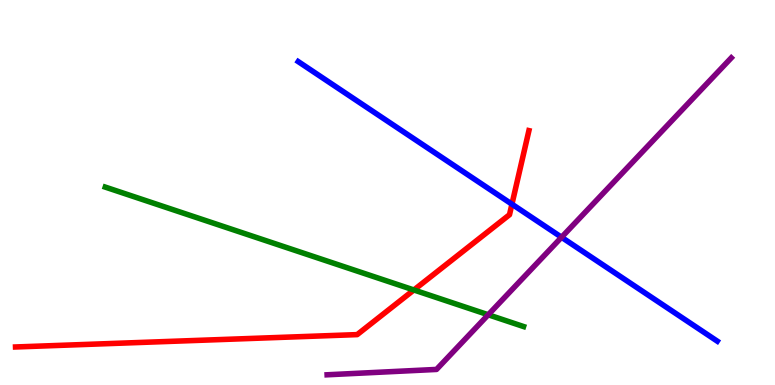[{'lines': ['blue', 'red'], 'intersections': [{'x': 6.61, 'y': 4.7}]}, {'lines': ['green', 'red'], 'intersections': [{'x': 5.34, 'y': 2.47}]}, {'lines': ['purple', 'red'], 'intersections': []}, {'lines': ['blue', 'green'], 'intersections': []}, {'lines': ['blue', 'purple'], 'intersections': [{'x': 7.25, 'y': 3.84}]}, {'lines': ['green', 'purple'], 'intersections': [{'x': 6.3, 'y': 1.82}]}]